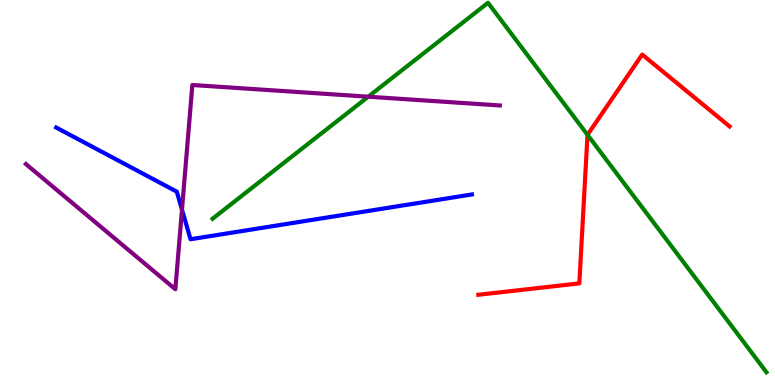[{'lines': ['blue', 'red'], 'intersections': []}, {'lines': ['green', 'red'], 'intersections': [{'x': 7.58, 'y': 6.5}]}, {'lines': ['purple', 'red'], 'intersections': []}, {'lines': ['blue', 'green'], 'intersections': []}, {'lines': ['blue', 'purple'], 'intersections': [{'x': 2.35, 'y': 4.55}]}, {'lines': ['green', 'purple'], 'intersections': [{'x': 4.75, 'y': 7.49}]}]